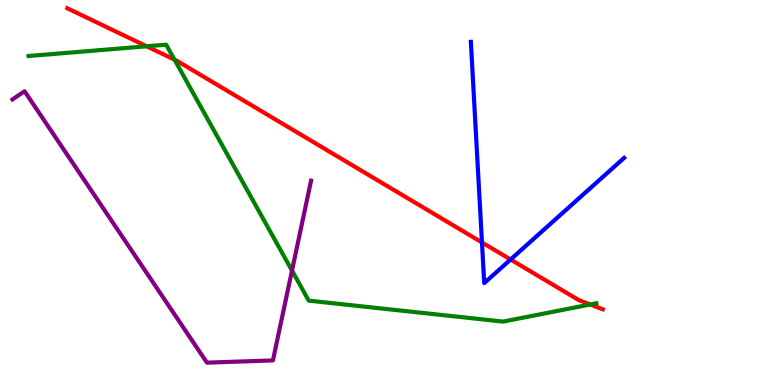[{'lines': ['blue', 'red'], 'intersections': [{'x': 6.22, 'y': 3.7}, {'x': 6.59, 'y': 3.26}]}, {'lines': ['green', 'red'], 'intersections': [{'x': 1.89, 'y': 8.8}, {'x': 2.25, 'y': 8.45}, {'x': 7.62, 'y': 2.09}]}, {'lines': ['purple', 'red'], 'intersections': []}, {'lines': ['blue', 'green'], 'intersections': []}, {'lines': ['blue', 'purple'], 'intersections': []}, {'lines': ['green', 'purple'], 'intersections': [{'x': 3.77, 'y': 2.97}]}]